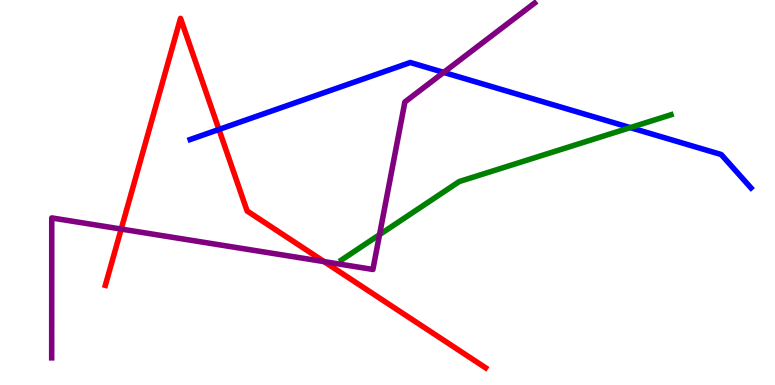[{'lines': ['blue', 'red'], 'intersections': [{'x': 2.83, 'y': 6.64}]}, {'lines': ['green', 'red'], 'intersections': []}, {'lines': ['purple', 'red'], 'intersections': [{'x': 1.56, 'y': 4.05}, {'x': 4.18, 'y': 3.2}]}, {'lines': ['blue', 'green'], 'intersections': [{'x': 8.13, 'y': 6.69}]}, {'lines': ['blue', 'purple'], 'intersections': [{'x': 5.72, 'y': 8.12}]}, {'lines': ['green', 'purple'], 'intersections': [{'x': 4.9, 'y': 3.91}]}]